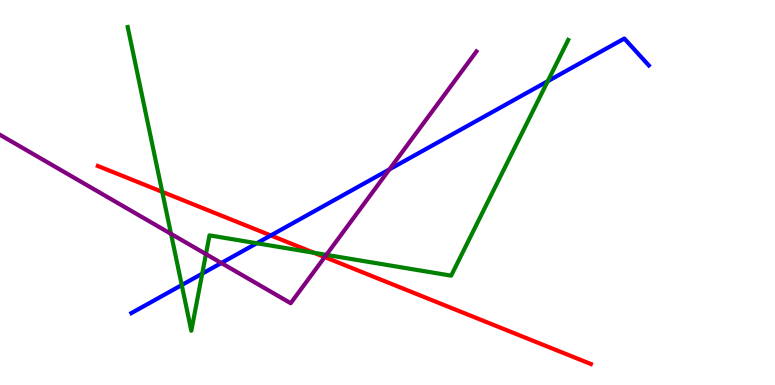[{'lines': ['blue', 'red'], 'intersections': [{'x': 3.49, 'y': 3.88}]}, {'lines': ['green', 'red'], 'intersections': [{'x': 2.09, 'y': 5.02}, {'x': 4.05, 'y': 3.43}]}, {'lines': ['purple', 'red'], 'intersections': [{'x': 4.19, 'y': 3.32}]}, {'lines': ['blue', 'green'], 'intersections': [{'x': 2.35, 'y': 2.6}, {'x': 2.61, 'y': 2.89}, {'x': 3.31, 'y': 3.68}, {'x': 7.07, 'y': 7.89}]}, {'lines': ['blue', 'purple'], 'intersections': [{'x': 2.86, 'y': 3.17}, {'x': 5.02, 'y': 5.6}]}, {'lines': ['green', 'purple'], 'intersections': [{'x': 2.21, 'y': 3.93}, {'x': 2.66, 'y': 3.4}, {'x': 4.21, 'y': 3.38}]}]